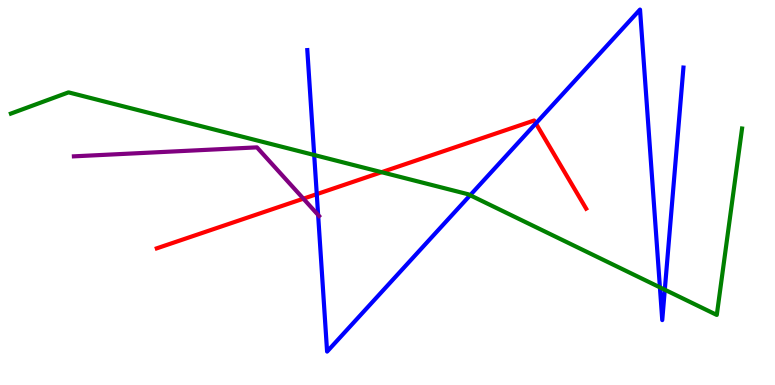[{'lines': ['blue', 'red'], 'intersections': [{'x': 4.09, 'y': 4.96}, {'x': 6.91, 'y': 6.79}]}, {'lines': ['green', 'red'], 'intersections': [{'x': 4.92, 'y': 5.53}]}, {'lines': ['purple', 'red'], 'intersections': [{'x': 3.91, 'y': 4.84}]}, {'lines': ['blue', 'green'], 'intersections': [{'x': 4.05, 'y': 5.97}, {'x': 6.07, 'y': 4.93}, {'x': 8.51, 'y': 2.54}, {'x': 8.58, 'y': 2.47}]}, {'lines': ['blue', 'purple'], 'intersections': [{'x': 4.1, 'y': 4.42}]}, {'lines': ['green', 'purple'], 'intersections': []}]